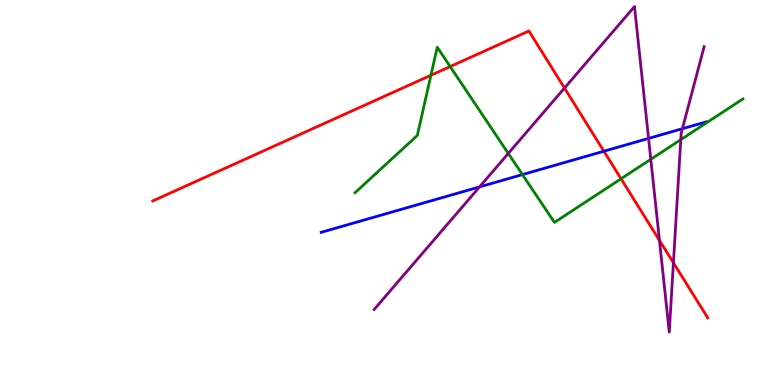[{'lines': ['blue', 'red'], 'intersections': [{'x': 7.79, 'y': 6.07}]}, {'lines': ['green', 'red'], 'intersections': [{'x': 5.56, 'y': 8.04}, {'x': 5.81, 'y': 8.27}, {'x': 8.01, 'y': 5.36}]}, {'lines': ['purple', 'red'], 'intersections': [{'x': 7.28, 'y': 7.71}, {'x': 8.51, 'y': 3.76}, {'x': 8.69, 'y': 3.17}]}, {'lines': ['blue', 'green'], 'intersections': [{'x': 6.74, 'y': 5.47}]}, {'lines': ['blue', 'purple'], 'intersections': [{'x': 6.19, 'y': 5.15}, {'x': 8.37, 'y': 6.41}, {'x': 8.81, 'y': 6.66}]}, {'lines': ['green', 'purple'], 'intersections': [{'x': 6.56, 'y': 6.01}, {'x': 8.4, 'y': 5.86}, {'x': 8.78, 'y': 6.37}]}]